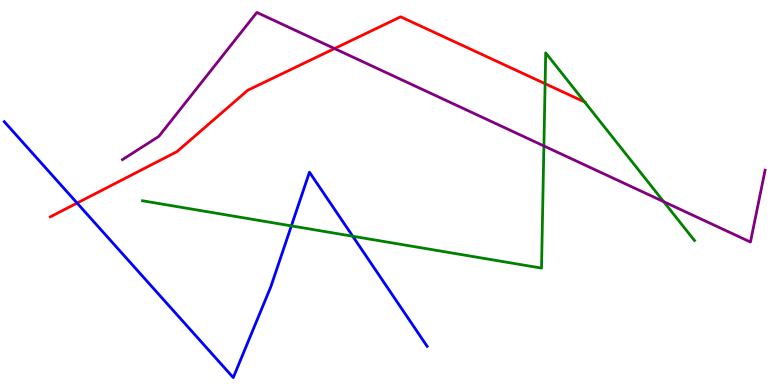[{'lines': ['blue', 'red'], 'intersections': [{'x': 0.995, 'y': 4.73}]}, {'lines': ['green', 'red'], 'intersections': [{'x': 7.03, 'y': 7.83}, {'x': 7.54, 'y': 7.35}]}, {'lines': ['purple', 'red'], 'intersections': [{'x': 4.32, 'y': 8.74}]}, {'lines': ['blue', 'green'], 'intersections': [{'x': 3.76, 'y': 4.13}, {'x': 4.55, 'y': 3.86}]}, {'lines': ['blue', 'purple'], 'intersections': []}, {'lines': ['green', 'purple'], 'intersections': [{'x': 7.02, 'y': 6.21}, {'x': 8.56, 'y': 4.76}]}]